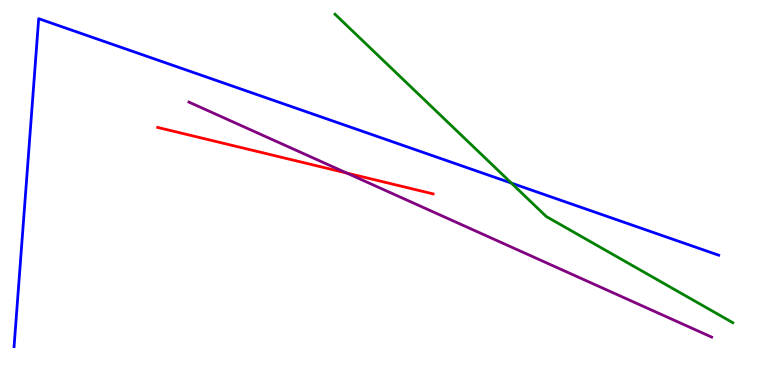[{'lines': ['blue', 'red'], 'intersections': []}, {'lines': ['green', 'red'], 'intersections': []}, {'lines': ['purple', 'red'], 'intersections': [{'x': 4.47, 'y': 5.51}]}, {'lines': ['blue', 'green'], 'intersections': [{'x': 6.6, 'y': 5.24}]}, {'lines': ['blue', 'purple'], 'intersections': []}, {'lines': ['green', 'purple'], 'intersections': []}]